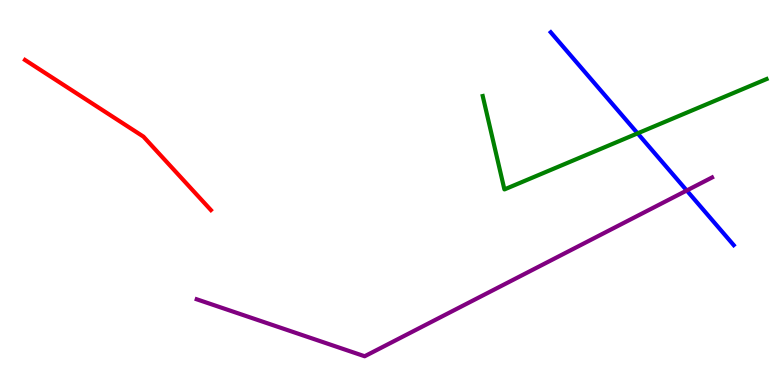[{'lines': ['blue', 'red'], 'intersections': []}, {'lines': ['green', 'red'], 'intersections': []}, {'lines': ['purple', 'red'], 'intersections': []}, {'lines': ['blue', 'green'], 'intersections': [{'x': 8.23, 'y': 6.54}]}, {'lines': ['blue', 'purple'], 'intersections': [{'x': 8.86, 'y': 5.05}]}, {'lines': ['green', 'purple'], 'intersections': []}]